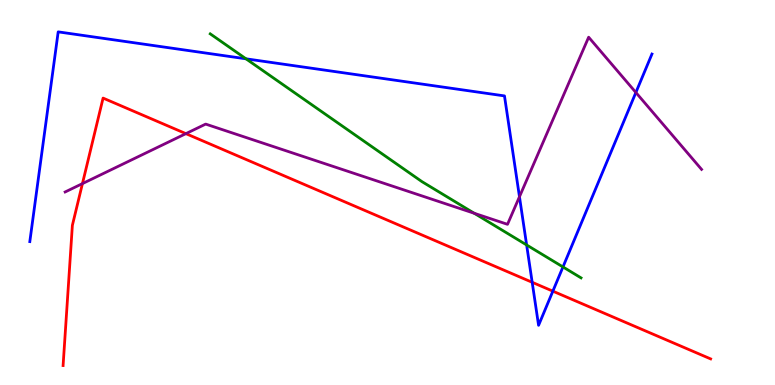[{'lines': ['blue', 'red'], 'intersections': [{'x': 6.87, 'y': 2.67}, {'x': 7.13, 'y': 2.44}]}, {'lines': ['green', 'red'], 'intersections': []}, {'lines': ['purple', 'red'], 'intersections': [{'x': 1.06, 'y': 5.23}, {'x': 2.4, 'y': 6.53}]}, {'lines': ['blue', 'green'], 'intersections': [{'x': 3.17, 'y': 8.47}, {'x': 6.8, 'y': 3.64}, {'x': 7.26, 'y': 3.07}]}, {'lines': ['blue', 'purple'], 'intersections': [{'x': 6.7, 'y': 4.89}, {'x': 8.2, 'y': 7.6}]}, {'lines': ['green', 'purple'], 'intersections': [{'x': 6.12, 'y': 4.46}]}]